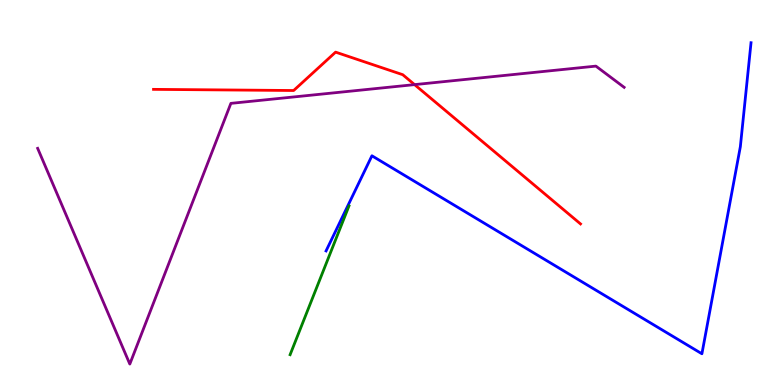[{'lines': ['blue', 'red'], 'intersections': []}, {'lines': ['green', 'red'], 'intersections': []}, {'lines': ['purple', 'red'], 'intersections': [{'x': 5.35, 'y': 7.8}]}, {'lines': ['blue', 'green'], 'intersections': []}, {'lines': ['blue', 'purple'], 'intersections': []}, {'lines': ['green', 'purple'], 'intersections': []}]